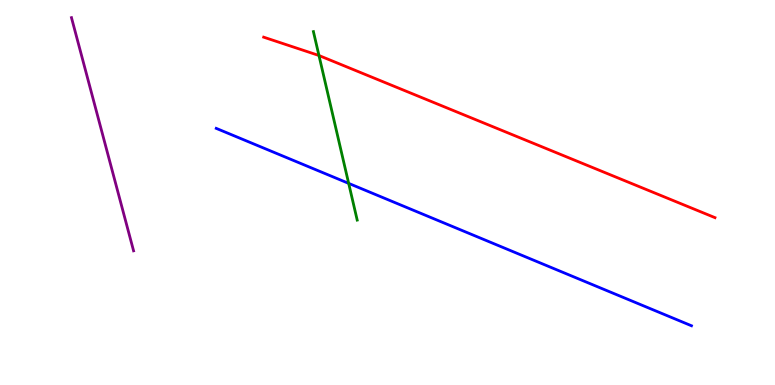[{'lines': ['blue', 'red'], 'intersections': []}, {'lines': ['green', 'red'], 'intersections': [{'x': 4.12, 'y': 8.56}]}, {'lines': ['purple', 'red'], 'intersections': []}, {'lines': ['blue', 'green'], 'intersections': [{'x': 4.5, 'y': 5.24}]}, {'lines': ['blue', 'purple'], 'intersections': []}, {'lines': ['green', 'purple'], 'intersections': []}]